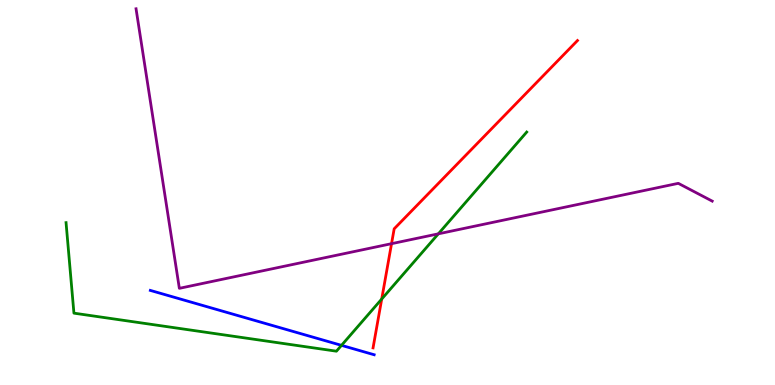[{'lines': ['blue', 'red'], 'intersections': []}, {'lines': ['green', 'red'], 'intersections': [{'x': 4.93, 'y': 2.23}]}, {'lines': ['purple', 'red'], 'intersections': [{'x': 5.05, 'y': 3.67}]}, {'lines': ['blue', 'green'], 'intersections': [{'x': 4.41, 'y': 1.03}]}, {'lines': ['blue', 'purple'], 'intersections': []}, {'lines': ['green', 'purple'], 'intersections': [{'x': 5.66, 'y': 3.93}]}]